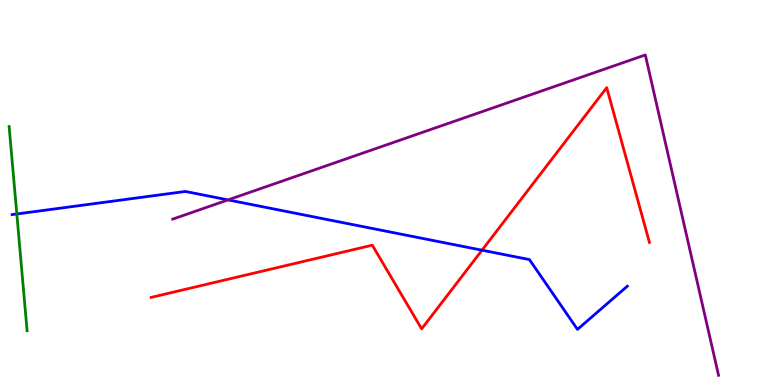[{'lines': ['blue', 'red'], 'intersections': [{'x': 6.22, 'y': 3.5}]}, {'lines': ['green', 'red'], 'intersections': []}, {'lines': ['purple', 'red'], 'intersections': []}, {'lines': ['blue', 'green'], 'intersections': [{'x': 0.217, 'y': 4.44}]}, {'lines': ['blue', 'purple'], 'intersections': [{'x': 2.94, 'y': 4.81}]}, {'lines': ['green', 'purple'], 'intersections': []}]